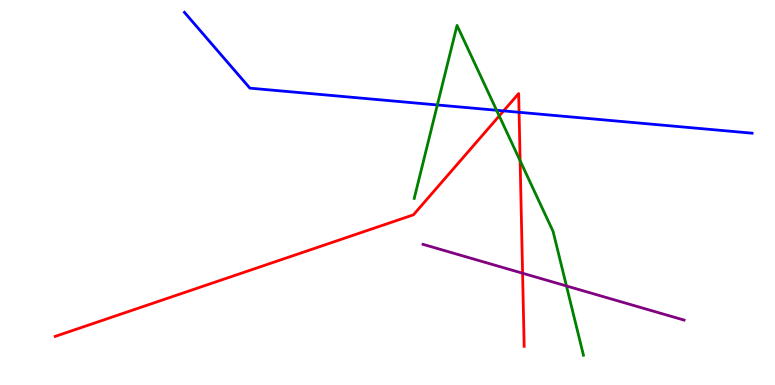[{'lines': ['blue', 'red'], 'intersections': [{'x': 6.5, 'y': 7.12}, {'x': 6.7, 'y': 7.08}]}, {'lines': ['green', 'red'], 'intersections': [{'x': 6.44, 'y': 6.99}, {'x': 6.71, 'y': 5.83}]}, {'lines': ['purple', 'red'], 'intersections': [{'x': 6.74, 'y': 2.9}]}, {'lines': ['blue', 'green'], 'intersections': [{'x': 5.64, 'y': 7.27}, {'x': 6.41, 'y': 7.14}]}, {'lines': ['blue', 'purple'], 'intersections': []}, {'lines': ['green', 'purple'], 'intersections': [{'x': 7.31, 'y': 2.57}]}]